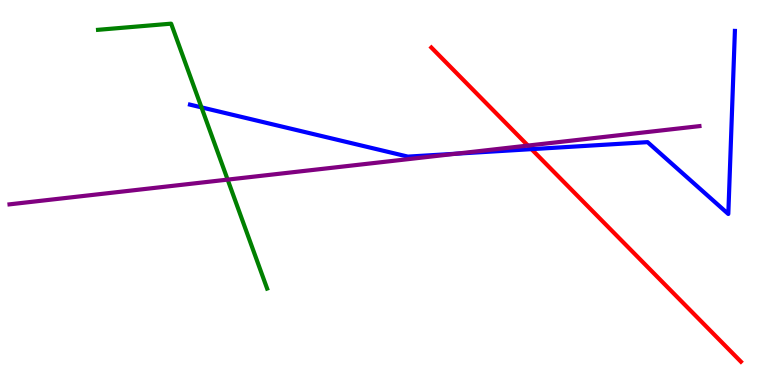[{'lines': ['blue', 'red'], 'intersections': [{'x': 6.86, 'y': 6.13}]}, {'lines': ['green', 'red'], 'intersections': []}, {'lines': ['purple', 'red'], 'intersections': [{'x': 6.81, 'y': 6.22}]}, {'lines': ['blue', 'green'], 'intersections': [{'x': 2.6, 'y': 7.21}]}, {'lines': ['blue', 'purple'], 'intersections': [{'x': 5.89, 'y': 6.01}]}, {'lines': ['green', 'purple'], 'intersections': [{'x': 2.94, 'y': 5.33}]}]